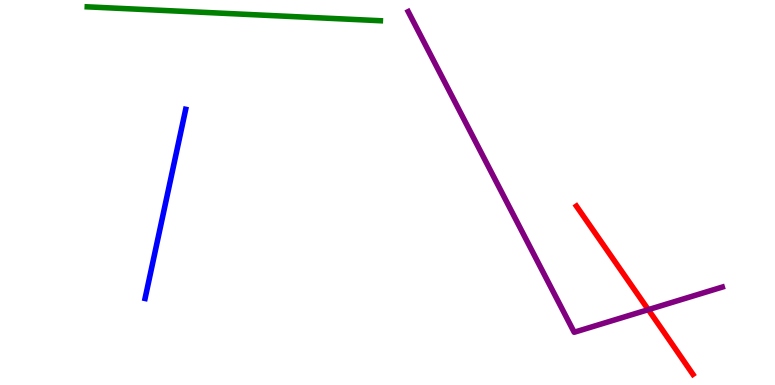[{'lines': ['blue', 'red'], 'intersections': []}, {'lines': ['green', 'red'], 'intersections': []}, {'lines': ['purple', 'red'], 'intersections': [{'x': 8.37, 'y': 1.96}]}, {'lines': ['blue', 'green'], 'intersections': []}, {'lines': ['blue', 'purple'], 'intersections': []}, {'lines': ['green', 'purple'], 'intersections': []}]